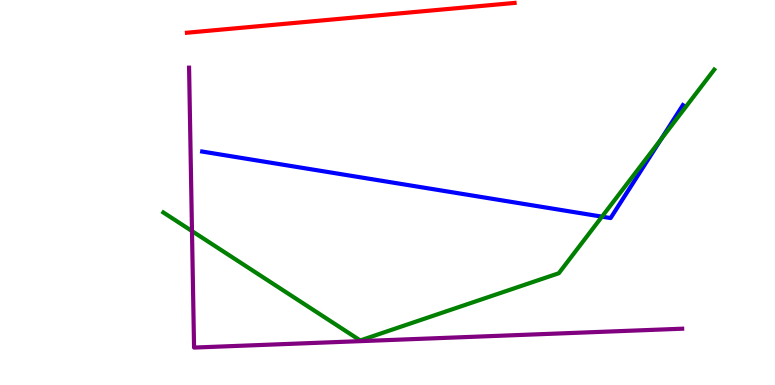[{'lines': ['blue', 'red'], 'intersections': []}, {'lines': ['green', 'red'], 'intersections': []}, {'lines': ['purple', 'red'], 'intersections': []}, {'lines': ['blue', 'green'], 'intersections': [{'x': 7.77, 'y': 4.37}, {'x': 8.53, 'y': 6.38}]}, {'lines': ['blue', 'purple'], 'intersections': []}, {'lines': ['green', 'purple'], 'intersections': [{'x': 2.48, 'y': 4.0}]}]